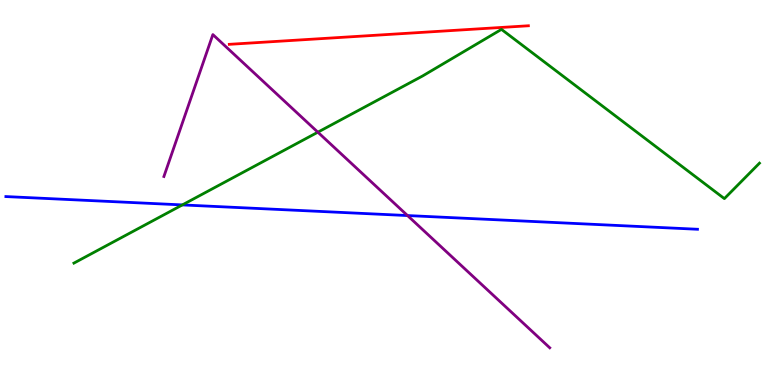[{'lines': ['blue', 'red'], 'intersections': []}, {'lines': ['green', 'red'], 'intersections': []}, {'lines': ['purple', 'red'], 'intersections': []}, {'lines': ['blue', 'green'], 'intersections': [{'x': 2.35, 'y': 4.68}]}, {'lines': ['blue', 'purple'], 'intersections': [{'x': 5.26, 'y': 4.4}]}, {'lines': ['green', 'purple'], 'intersections': [{'x': 4.1, 'y': 6.57}]}]